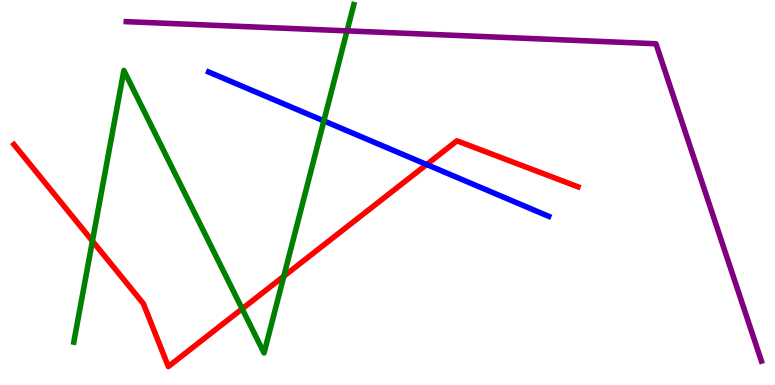[{'lines': ['blue', 'red'], 'intersections': [{'x': 5.51, 'y': 5.73}]}, {'lines': ['green', 'red'], 'intersections': [{'x': 1.19, 'y': 3.74}, {'x': 3.12, 'y': 1.98}, {'x': 3.66, 'y': 2.83}]}, {'lines': ['purple', 'red'], 'intersections': []}, {'lines': ['blue', 'green'], 'intersections': [{'x': 4.18, 'y': 6.86}]}, {'lines': ['blue', 'purple'], 'intersections': []}, {'lines': ['green', 'purple'], 'intersections': [{'x': 4.48, 'y': 9.2}]}]